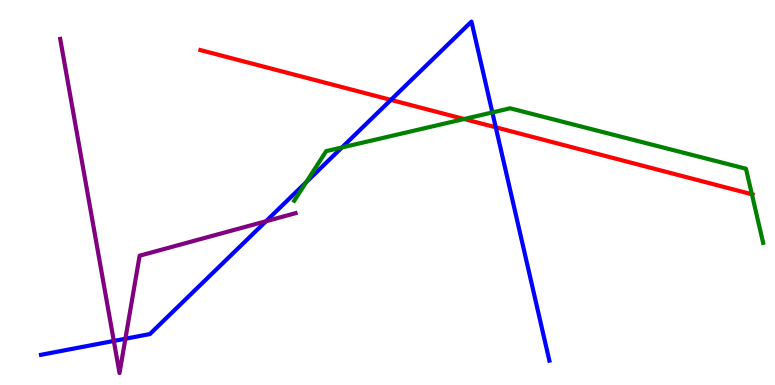[{'lines': ['blue', 'red'], 'intersections': [{'x': 5.04, 'y': 7.41}, {'x': 6.4, 'y': 6.69}]}, {'lines': ['green', 'red'], 'intersections': [{'x': 5.99, 'y': 6.91}, {'x': 9.7, 'y': 4.95}]}, {'lines': ['purple', 'red'], 'intersections': []}, {'lines': ['blue', 'green'], 'intersections': [{'x': 3.95, 'y': 5.27}, {'x': 4.41, 'y': 6.17}, {'x': 6.35, 'y': 7.08}]}, {'lines': ['blue', 'purple'], 'intersections': [{'x': 1.47, 'y': 1.14}, {'x': 1.62, 'y': 1.2}, {'x': 3.43, 'y': 4.25}]}, {'lines': ['green', 'purple'], 'intersections': []}]